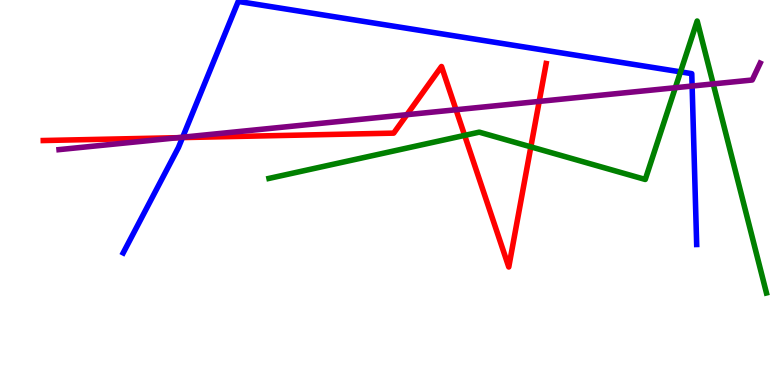[{'lines': ['blue', 'red'], 'intersections': [{'x': 2.35, 'y': 6.43}]}, {'lines': ['green', 'red'], 'intersections': [{'x': 6.0, 'y': 6.48}, {'x': 6.85, 'y': 6.19}]}, {'lines': ['purple', 'red'], 'intersections': [{'x': 2.3, 'y': 6.42}, {'x': 5.25, 'y': 7.02}, {'x': 5.88, 'y': 7.15}, {'x': 6.96, 'y': 7.37}]}, {'lines': ['blue', 'green'], 'intersections': [{'x': 8.78, 'y': 8.13}]}, {'lines': ['blue', 'purple'], 'intersections': [{'x': 2.36, 'y': 6.44}, {'x': 8.93, 'y': 7.77}]}, {'lines': ['green', 'purple'], 'intersections': [{'x': 8.71, 'y': 7.72}, {'x': 9.2, 'y': 7.82}]}]